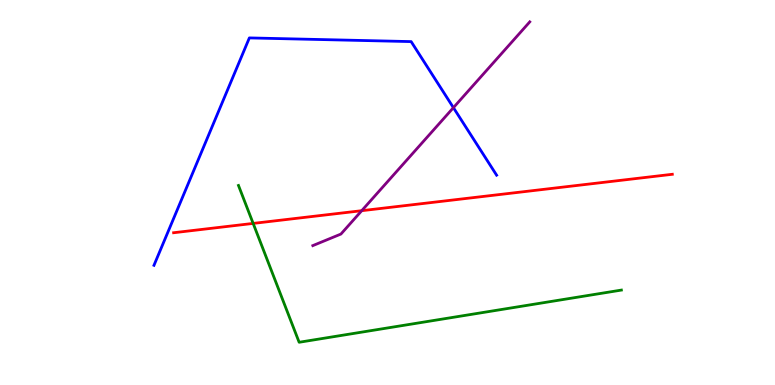[{'lines': ['blue', 'red'], 'intersections': []}, {'lines': ['green', 'red'], 'intersections': [{'x': 3.27, 'y': 4.2}]}, {'lines': ['purple', 'red'], 'intersections': [{'x': 4.67, 'y': 4.53}]}, {'lines': ['blue', 'green'], 'intersections': []}, {'lines': ['blue', 'purple'], 'intersections': [{'x': 5.85, 'y': 7.2}]}, {'lines': ['green', 'purple'], 'intersections': []}]